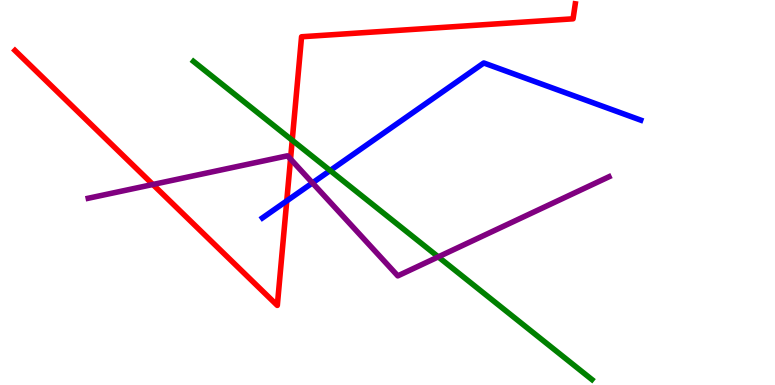[{'lines': ['blue', 'red'], 'intersections': [{'x': 3.7, 'y': 4.78}]}, {'lines': ['green', 'red'], 'intersections': [{'x': 3.77, 'y': 6.36}]}, {'lines': ['purple', 'red'], 'intersections': [{'x': 1.97, 'y': 5.21}, {'x': 3.75, 'y': 5.87}]}, {'lines': ['blue', 'green'], 'intersections': [{'x': 4.26, 'y': 5.57}]}, {'lines': ['blue', 'purple'], 'intersections': [{'x': 4.03, 'y': 5.25}]}, {'lines': ['green', 'purple'], 'intersections': [{'x': 5.66, 'y': 3.33}]}]